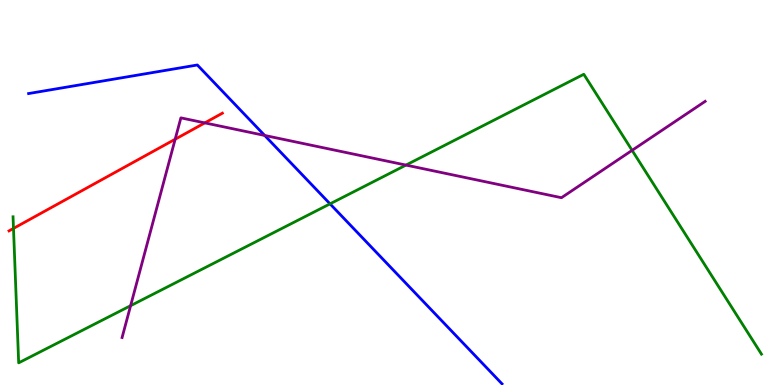[{'lines': ['blue', 'red'], 'intersections': []}, {'lines': ['green', 'red'], 'intersections': [{'x': 0.174, 'y': 4.07}]}, {'lines': ['purple', 'red'], 'intersections': [{'x': 2.26, 'y': 6.38}, {'x': 2.64, 'y': 6.81}]}, {'lines': ['blue', 'green'], 'intersections': [{'x': 4.26, 'y': 4.71}]}, {'lines': ['blue', 'purple'], 'intersections': [{'x': 3.41, 'y': 6.48}]}, {'lines': ['green', 'purple'], 'intersections': [{'x': 1.69, 'y': 2.06}, {'x': 5.24, 'y': 5.71}, {'x': 8.16, 'y': 6.09}]}]